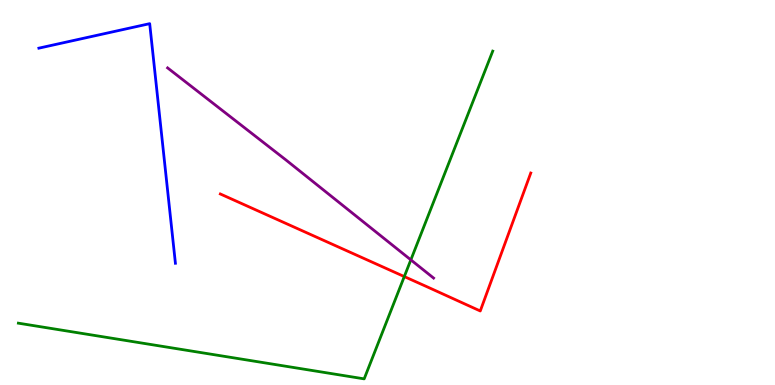[{'lines': ['blue', 'red'], 'intersections': []}, {'lines': ['green', 'red'], 'intersections': [{'x': 5.22, 'y': 2.82}]}, {'lines': ['purple', 'red'], 'intersections': []}, {'lines': ['blue', 'green'], 'intersections': []}, {'lines': ['blue', 'purple'], 'intersections': []}, {'lines': ['green', 'purple'], 'intersections': [{'x': 5.3, 'y': 3.25}]}]